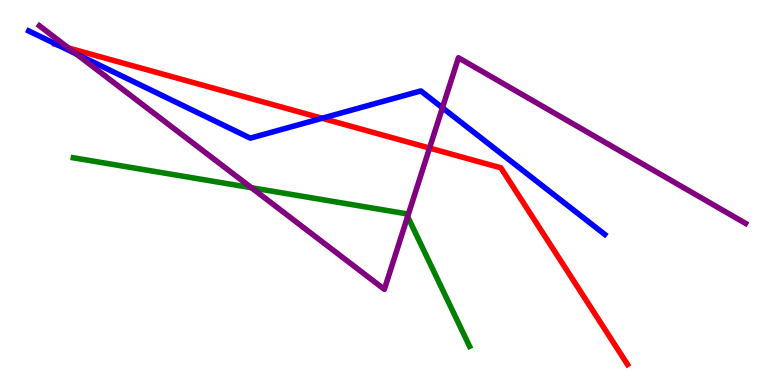[{'lines': ['blue', 'red'], 'intersections': [{'x': 0.747, 'y': 8.83}, {'x': 4.16, 'y': 6.93}]}, {'lines': ['green', 'red'], 'intersections': []}, {'lines': ['purple', 'red'], 'intersections': [{'x': 0.884, 'y': 8.75}, {'x': 5.54, 'y': 6.15}]}, {'lines': ['blue', 'green'], 'intersections': []}, {'lines': ['blue', 'purple'], 'intersections': [{'x': 0.985, 'y': 8.6}, {'x': 5.71, 'y': 7.2}]}, {'lines': ['green', 'purple'], 'intersections': [{'x': 3.24, 'y': 5.12}, {'x': 5.26, 'y': 4.38}]}]